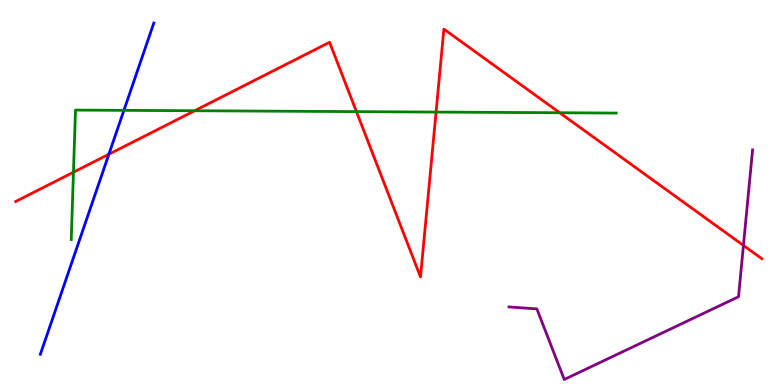[{'lines': ['blue', 'red'], 'intersections': [{'x': 1.4, 'y': 5.99}]}, {'lines': ['green', 'red'], 'intersections': [{'x': 0.948, 'y': 5.53}, {'x': 2.51, 'y': 7.12}, {'x': 4.6, 'y': 7.1}, {'x': 5.63, 'y': 7.09}, {'x': 7.22, 'y': 7.07}]}, {'lines': ['purple', 'red'], 'intersections': [{'x': 9.59, 'y': 3.63}]}, {'lines': ['blue', 'green'], 'intersections': [{'x': 1.6, 'y': 7.13}]}, {'lines': ['blue', 'purple'], 'intersections': []}, {'lines': ['green', 'purple'], 'intersections': []}]